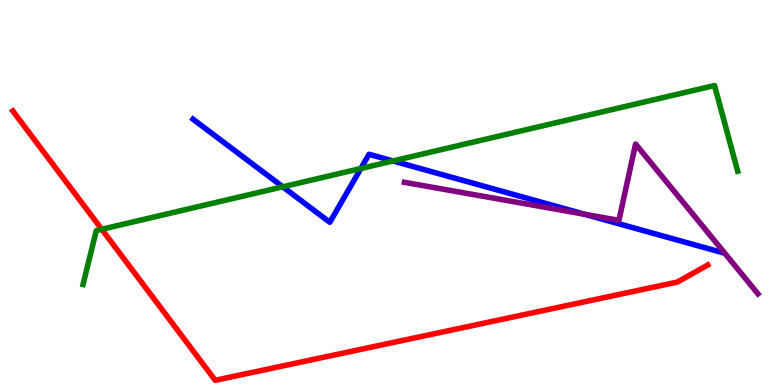[{'lines': ['blue', 'red'], 'intersections': []}, {'lines': ['green', 'red'], 'intersections': [{'x': 1.31, 'y': 4.04}]}, {'lines': ['purple', 'red'], 'intersections': []}, {'lines': ['blue', 'green'], 'intersections': [{'x': 3.65, 'y': 5.15}, {'x': 4.66, 'y': 5.62}, {'x': 5.07, 'y': 5.82}]}, {'lines': ['blue', 'purple'], 'intersections': [{'x': 7.55, 'y': 4.43}]}, {'lines': ['green', 'purple'], 'intersections': []}]